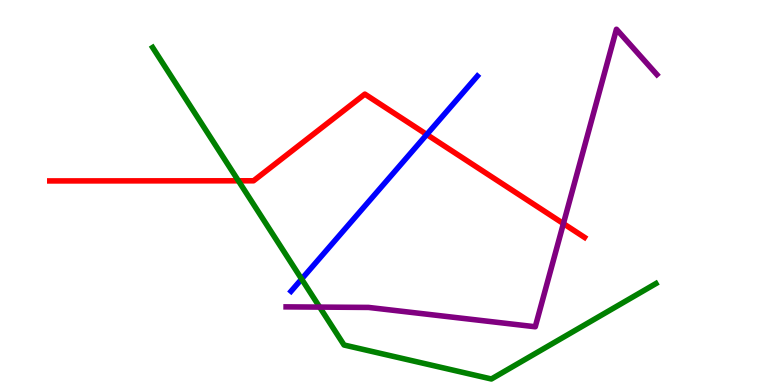[{'lines': ['blue', 'red'], 'intersections': [{'x': 5.51, 'y': 6.51}]}, {'lines': ['green', 'red'], 'intersections': [{'x': 3.08, 'y': 5.3}]}, {'lines': ['purple', 'red'], 'intersections': [{'x': 7.27, 'y': 4.19}]}, {'lines': ['blue', 'green'], 'intersections': [{'x': 3.89, 'y': 2.75}]}, {'lines': ['blue', 'purple'], 'intersections': []}, {'lines': ['green', 'purple'], 'intersections': [{'x': 4.12, 'y': 2.02}]}]